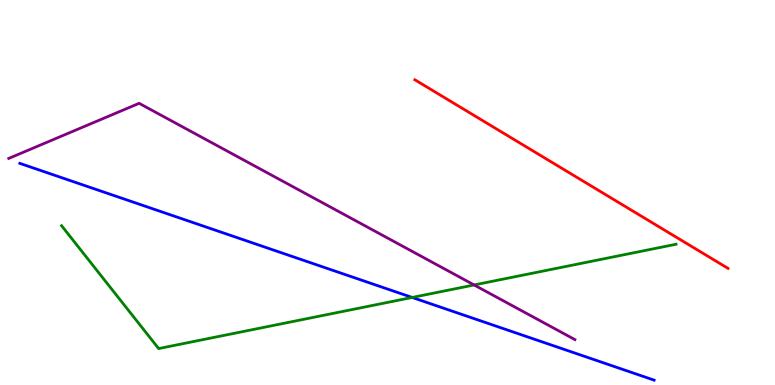[{'lines': ['blue', 'red'], 'intersections': []}, {'lines': ['green', 'red'], 'intersections': []}, {'lines': ['purple', 'red'], 'intersections': []}, {'lines': ['blue', 'green'], 'intersections': [{'x': 5.32, 'y': 2.27}]}, {'lines': ['blue', 'purple'], 'intersections': []}, {'lines': ['green', 'purple'], 'intersections': [{'x': 6.12, 'y': 2.6}]}]